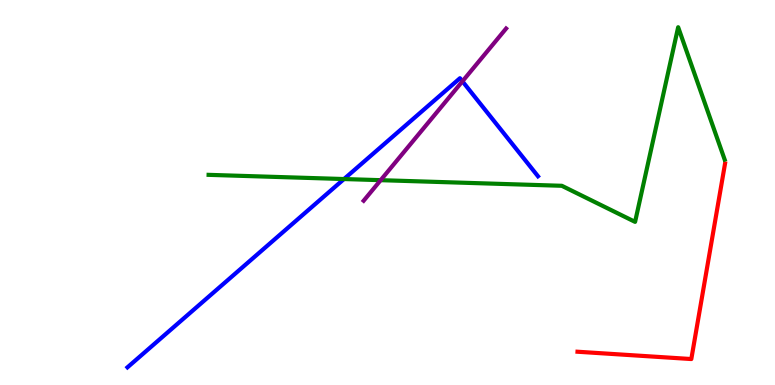[{'lines': ['blue', 'red'], 'intersections': []}, {'lines': ['green', 'red'], 'intersections': []}, {'lines': ['purple', 'red'], 'intersections': []}, {'lines': ['blue', 'green'], 'intersections': [{'x': 4.44, 'y': 5.35}]}, {'lines': ['blue', 'purple'], 'intersections': [{'x': 5.97, 'y': 7.89}]}, {'lines': ['green', 'purple'], 'intersections': [{'x': 4.91, 'y': 5.32}]}]